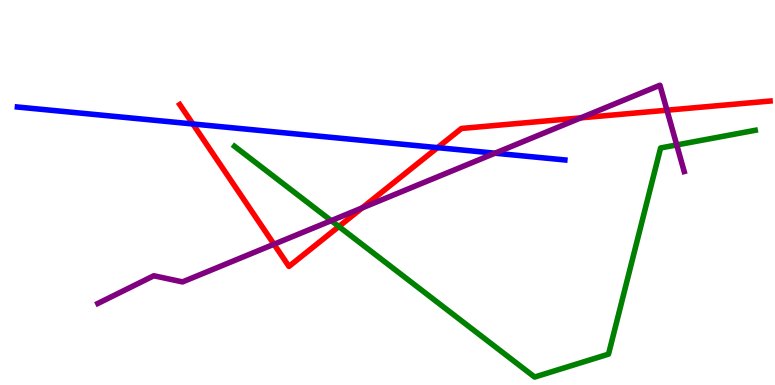[{'lines': ['blue', 'red'], 'intersections': [{'x': 2.49, 'y': 6.78}, {'x': 5.65, 'y': 6.17}]}, {'lines': ['green', 'red'], 'intersections': [{'x': 4.37, 'y': 4.12}]}, {'lines': ['purple', 'red'], 'intersections': [{'x': 3.54, 'y': 3.66}, {'x': 4.67, 'y': 4.6}, {'x': 7.49, 'y': 6.94}, {'x': 8.61, 'y': 7.14}]}, {'lines': ['blue', 'green'], 'intersections': []}, {'lines': ['blue', 'purple'], 'intersections': [{'x': 6.39, 'y': 6.02}]}, {'lines': ['green', 'purple'], 'intersections': [{'x': 4.27, 'y': 4.27}, {'x': 8.73, 'y': 6.24}]}]